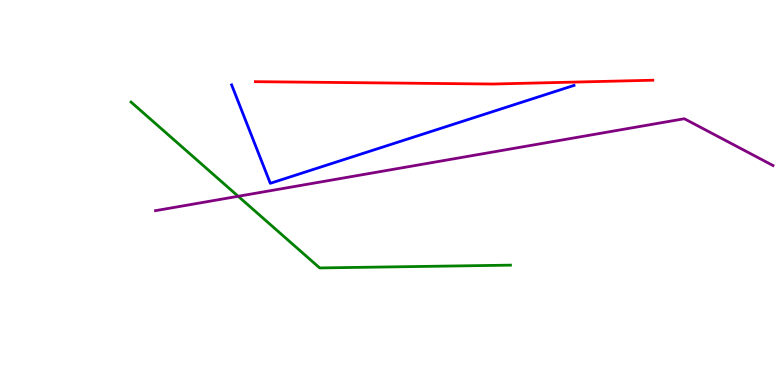[{'lines': ['blue', 'red'], 'intersections': []}, {'lines': ['green', 'red'], 'intersections': []}, {'lines': ['purple', 'red'], 'intersections': []}, {'lines': ['blue', 'green'], 'intersections': []}, {'lines': ['blue', 'purple'], 'intersections': []}, {'lines': ['green', 'purple'], 'intersections': [{'x': 3.07, 'y': 4.9}]}]